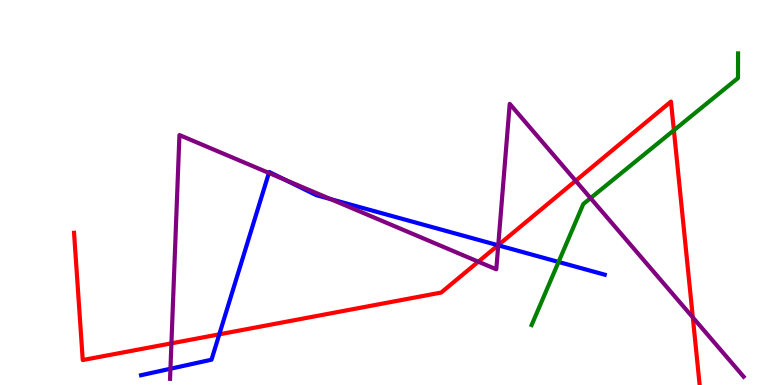[{'lines': ['blue', 'red'], 'intersections': [{'x': 2.83, 'y': 1.32}, {'x': 6.43, 'y': 3.63}]}, {'lines': ['green', 'red'], 'intersections': [{'x': 8.7, 'y': 6.62}]}, {'lines': ['purple', 'red'], 'intersections': [{'x': 2.21, 'y': 1.08}, {'x': 6.17, 'y': 3.2}, {'x': 6.43, 'y': 3.63}, {'x': 7.43, 'y': 5.3}, {'x': 8.94, 'y': 1.76}]}, {'lines': ['blue', 'green'], 'intersections': [{'x': 7.21, 'y': 3.2}]}, {'lines': ['blue', 'purple'], 'intersections': [{'x': 2.2, 'y': 0.422}, {'x': 3.47, 'y': 5.51}, {'x': 3.68, 'y': 5.33}, {'x': 4.27, 'y': 4.83}, {'x': 6.43, 'y': 3.63}]}, {'lines': ['green', 'purple'], 'intersections': [{'x': 7.62, 'y': 4.85}]}]